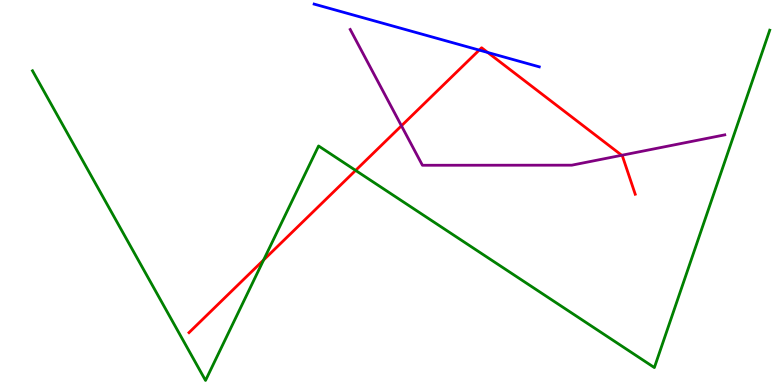[{'lines': ['blue', 'red'], 'intersections': [{'x': 6.18, 'y': 8.7}, {'x': 6.29, 'y': 8.64}]}, {'lines': ['green', 'red'], 'intersections': [{'x': 3.4, 'y': 3.25}, {'x': 4.59, 'y': 5.57}]}, {'lines': ['purple', 'red'], 'intersections': [{'x': 5.18, 'y': 6.73}, {'x': 8.02, 'y': 5.97}]}, {'lines': ['blue', 'green'], 'intersections': []}, {'lines': ['blue', 'purple'], 'intersections': []}, {'lines': ['green', 'purple'], 'intersections': []}]